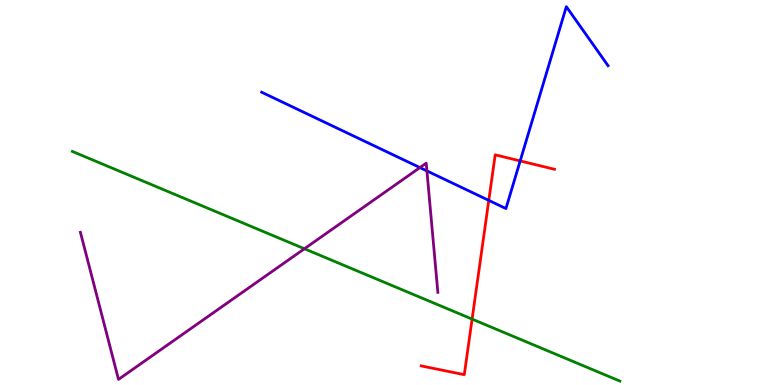[{'lines': ['blue', 'red'], 'intersections': [{'x': 6.31, 'y': 4.8}, {'x': 6.71, 'y': 5.82}]}, {'lines': ['green', 'red'], 'intersections': [{'x': 6.09, 'y': 1.71}]}, {'lines': ['purple', 'red'], 'intersections': []}, {'lines': ['blue', 'green'], 'intersections': []}, {'lines': ['blue', 'purple'], 'intersections': [{'x': 5.42, 'y': 5.65}, {'x': 5.51, 'y': 5.56}]}, {'lines': ['green', 'purple'], 'intersections': [{'x': 3.93, 'y': 3.54}]}]